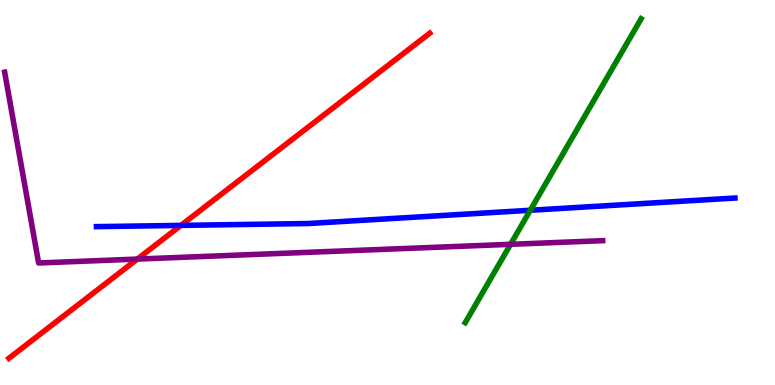[{'lines': ['blue', 'red'], 'intersections': [{'x': 2.33, 'y': 4.15}]}, {'lines': ['green', 'red'], 'intersections': []}, {'lines': ['purple', 'red'], 'intersections': [{'x': 1.77, 'y': 3.27}]}, {'lines': ['blue', 'green'], 'intersections': [{'x': 6.84, 'y': 4.54}]}, {'lines': ['blue', 'purple'], 'intersections': []}, {'lines': ['green', 'purple'], 'intersections': [{'x': 6.59, 'y': 3.65}]}]